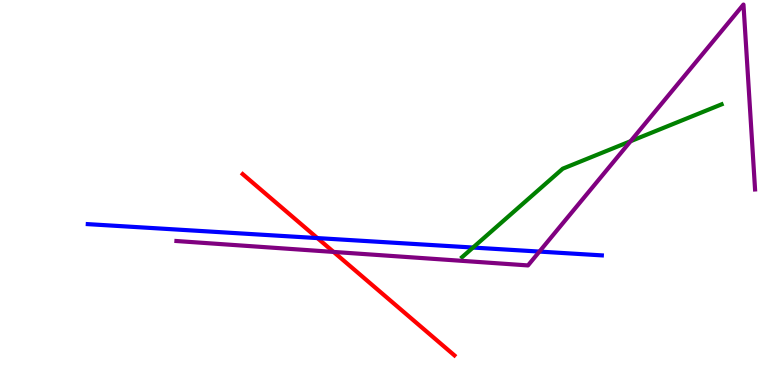[{'lines': ['blue', 'red'], 'intersections': [{'x': 4.1, 'y': 3.82}]}, {'lines': ['green', 'red'], 'intersections': []}, {'lines': ['purple', 'red'], 'intersections': [{'x': 4.3, 'y': 3.46}]}, {'lines': ['blue', 'green'], 'intersections': [{'x': 6.1, 'y': 3.57}]}, {'lines': ['blue', 'purple'], 'intersections': [{'x': 6.96, 'y': 3.47}]}, {'lines': ['green', 'purple'], 'intersections': [{'x': 8.14, 'y': 6.33}]}]